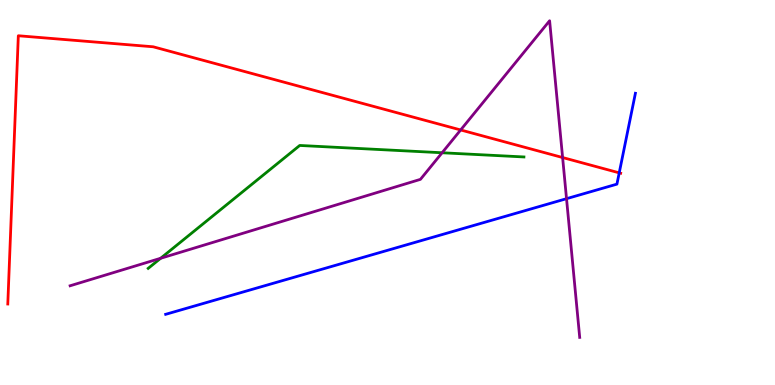[{'lines': ['blue', 'red'], 'intersections': [{'x': 7.99, 'y': 5.51}]}, {'lines': ['green', 'red'], 'intersections': []}, {'lines': ['purple', 'red'], 'intersections': [{'x': 5.94, 'y': 6.62}, {'x': 7.26, 'y': 5.91}]}, {'lines': ['blue', 'green'], 'intersections': []}, {'lines': ['blue', 'purple'], 'intersections': [{'x': 7.31, 'y': 4.84}]}, {'lines': ['green', 'purple'], 'intersections': [{'x': 2.07, 'y': 3.29}, {'x': 5.7, 'y': 6.03}]}]